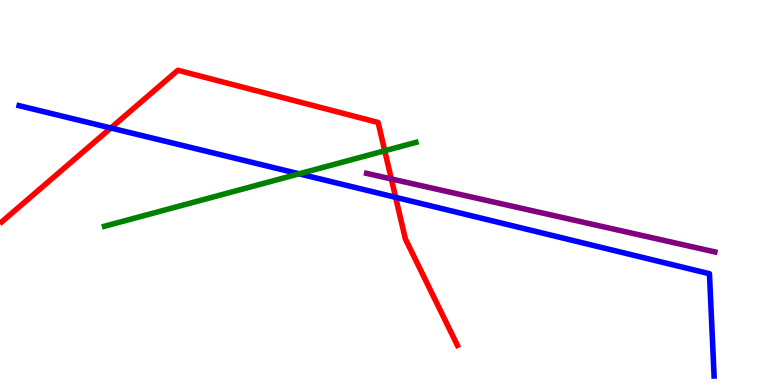[{'lines': ['blue', 'red'], 'intersections': [{'x': 1.43, 'y': 6.68}, {'x': 5.11, 'y': 4.87}]}, {'lines': ['green', 'red'], 'intersections': [{'x': 4.96, 'y': 6.08}]}, {'lines': ['purple', 'red'], 'intersections': [{'x': 5.05, 'y': 5.35}]}, {'lines': ['blue', 'green'], 'intersections': [{'x': 3.86, 'y': 5.48}]}, {'lines': ['blue', 'purple'], 'intersections': []}, {'lines': ['green', 'purple'], 'intersections': []}]